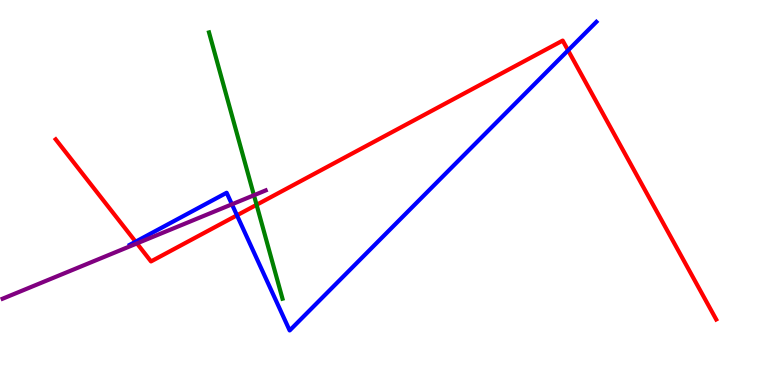[{'lines': ['blue', 'red'], 'intersections': [{'x': 1.75, 'y': 3.72}, {'x': 3.06, 'y': 4.41}, {'x': 7.33, 'y': 8.69}]}, {'lines': ['green', 'red'], 'intersections': [{'x': 3.31, 'y': 4.68}]}, {'lines': ['purple', 'red'], 'intersections': [{'x': 1.77, 'y': 3.68}]}, {'lines': ['blue', 'green'], 'intersections': []}, {'lines': ['blue', 'purple'], 'intersections': [{'x': 2.99, 'y': 4.69}]}, {'lines': ['green', 'purple'], 'intersections': [{'x': 3.28, 'y': 4.93}]}]